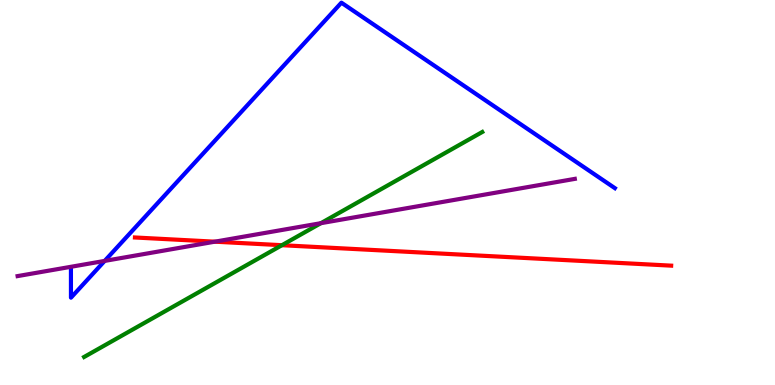[{'lines': ['blue', 'red'], 'intersections': []}, {'lines': ['green', 'red'], 'intersections': [{'x': 3.64, 'y': 3.63}]}, {'lines': ['purple', 'red'], 'intersections': [{'x': 2.77, 'y': 3.72}]}, {'lines': ['blue', 'green'], 'intersections': []}, {'lines': ['blue', 'purple'], 'intersections': [{'x': 1.35, 'y': 3.22}]}, {'lines': ['green', 'purple'], 'intersections': [{'x': 4.14, 'y': 4.2}]}]